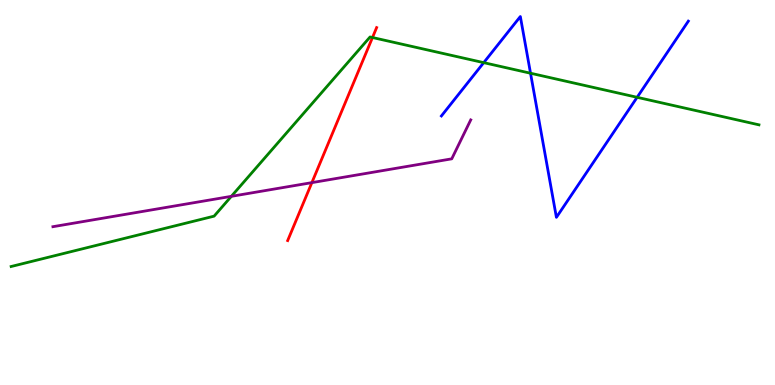[{'lines': ['blue', 'red'], 'intersections': []}, {'lines': ['green', 'red'], 'intersections': [{'x': 4.81, 'y': 9.03}]}, {'lines': ['purple', 'red'], 'intersections': [{'x': 4.02, 'y': 5.26}]}, {'lines': ['blue', 'green'], 'intersections': [{'x': 6.24, 'y': 8.37}, {'x': 6.85, 'y': 8.1}, {'x': 8.22, 'y': 7.47}]}, {'lines': ['blue', 'purple'], 'intersections': []}, {'lines': ['green', 'purple'], 'intersections': [{'x': 2.99, 'y': 4.9}]}]